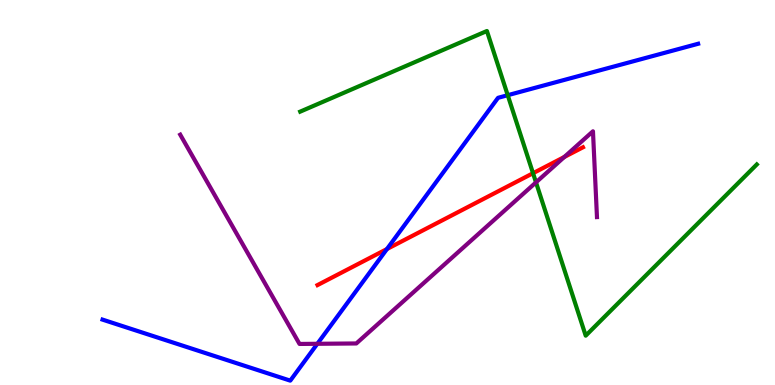[{'lines': ['blue', 'red'], 'intersections': [{'x': 4.99, 'y': 3.53}]}, {'lines': ['green', 'red'], 'intersections': [{'x': 6.88, 'y': 5.5}]}, {'lines': ['purple', 'red'], 'intersections': [{'x': 7.28, 'y': 5.92}]}, {'lines': ['blue', 'green'], 'intersections': [{'x': 6.55, 'y': 7.53}]}, {'lines': ['blue', 'purple'], 'intersections': [{'x': 4.09, 'y': 1.07}]}, {'lines': ['green', 'purple'], 'intersections': [{'x': 6.92, 'y': 5.26}]}]